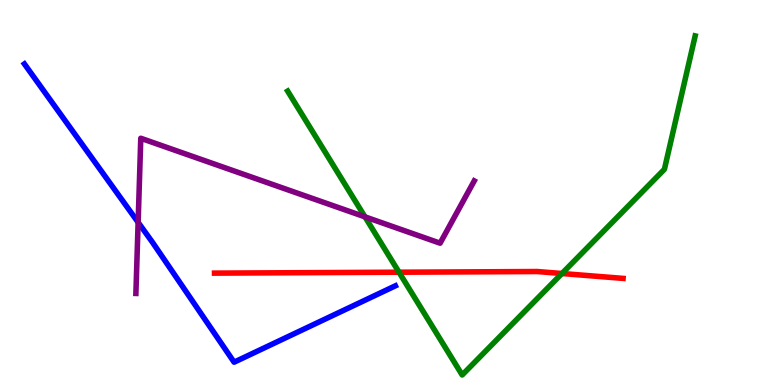[{'lines': ['blue', 'red'], 'intersections': []}, {'lines': ['green', 'red'], 'intersections': [{'x': 5.15, 'y': 2.93}, {'x': 7.25, 'y': 2.9}]}, {'lines': ['purple', 'red'], 'intersections': []}, {'lines': ['blue', 'green'], 'intersections': []}, {'lines': ['blue', 'purple'], 'intersections': [{'x': 1.78, 'y': 4.23}]}, {'lines': ['green', 'purple'], 'intersections': [{'x': 4.71, 'y': 4.37}]}]